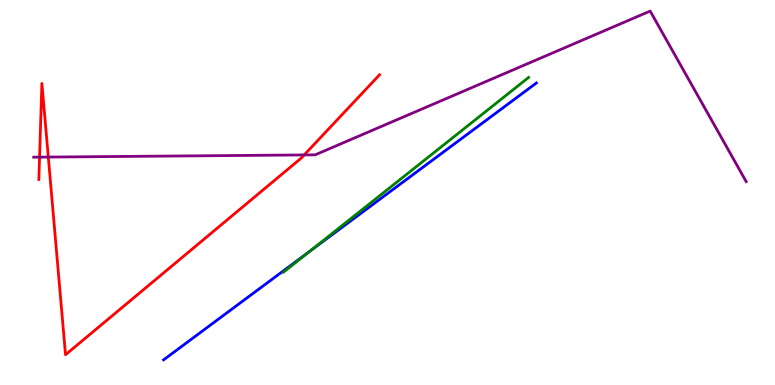[{'lines': ['blue', 'red'], 'intersections': []}, {'lines': ['green', 'red'], 'intersections': []}, {'lines': ['purple', 'red'], 'intersections': [{'x': 0.51, 'y': 5.92}, {'x': 0.623, 'y': 5.92}, {'x': 3.93, 'y': 5.98}]}, {'lines': ['blue', 'green'], 'intersections': [{'x': 3.99, 'y': 3.46}]}, {'lines': ['blue', 'purple'], 'intersections': []}, {'lines': ['green', 'purple'], 'intersections': []}]